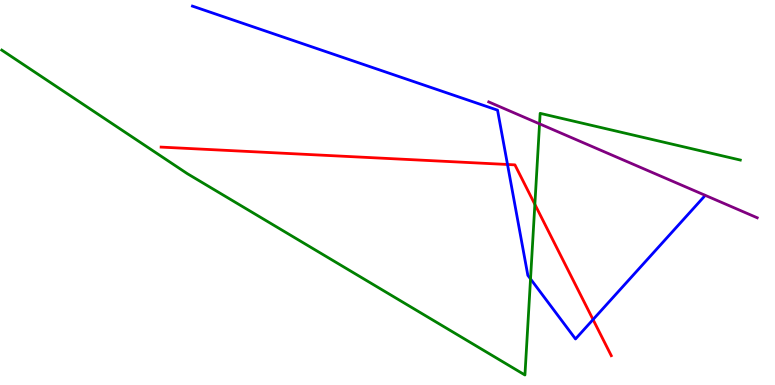[{'lines': ['blue', 'red'], 'intersections': [{'x': 6.55, 'y': 5.73}, {'x': 7.65, 'y': 1.7}]}, {'lines': ['green', 'red'], 'intersections': [{'x': 6.9, 'y': 4.69}]}, {'lines': ['purple', 'red'], 'intersections': []}, {'lines': ['blue', 'green'], 'intersections': [{'x': 6.85, 'y': 2.76}]}, {'lines': ['blue', 'purple'], 'intersections': []}, {'lines': ['green', 'purple'], 'intersections': [{'x': 6.96, 'y': 6.78}]}]